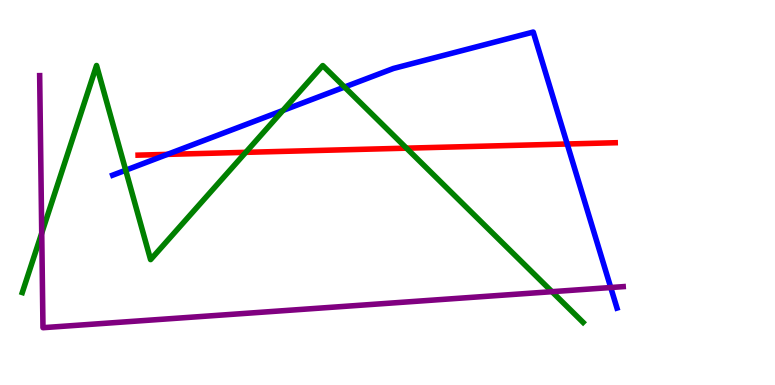[{'lines': ['blue', 'red'], 'intersections': [{'x': 2.16, 'y': 5.99}, {'x': 7.32, 'y': 6.26}]}, {'lines': ['green', 'red'], 'intersections': [{'x': 3.17, 'y': 6.04}, {'x': 5.24, 'y': 6.15}]}, {'lines': ['purple', 'red'], 'intersections': []}, {'lines': ['blue', 'green'], 'intersections': [{'x': 1.62, 'y': 5.58}, {'x': 3.65, 'y': 7.13}, {'x': 4.45, 'y': 7.74}]}, {'lines': ['blue', 'purple'], 'intersections': [{'x': 7.88, 'y': 2.53}]}, {'lines': ['green', 'purple'], 'intersections': [{'x': 0.538, 'y': 3.95}, {'x': 7.12, 'y': 2.42}]}]